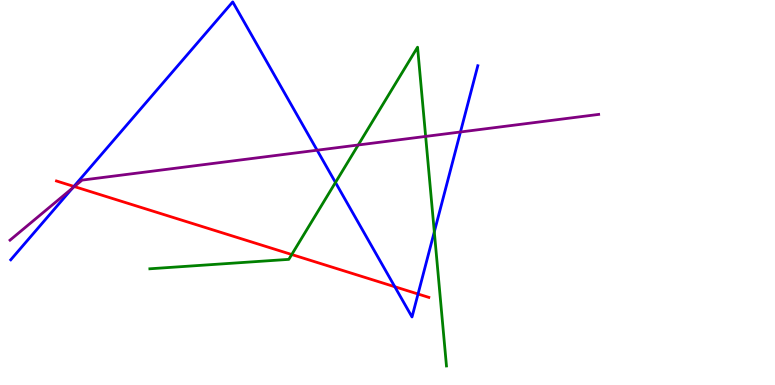[{'lines': ['blue', 'red'], 'intersections': [{'x': 0.954, 'y': 5.16}, {'x': 5.09, 'y': 2.55}, {'x': 5.39, 'y': 2.36}]}, {'lines': ['green', 'red'], 'intersections': [{'x': 3.76, 'y': 3.39}]}, {'lines': ['purple', 'red'], 'intersections': [{'x': 0.959, 'y': 5.15}]}, {'lines': ['blue', 'green'], 'intersections': [{'x': 4.33, 'y': 5.26}, {'x': 5.6, 'y': 3.98}]}, {'lines': ['blue', 'purple'], 'intersections': [{'x': 0.934, 'y': 5.11}, {'x': 4.09, 'y': 6.1}, {'x': 5.94, 'y': 6.57}]}, {'lines': ['green', 'purple'], 'intersections': [{'x': 4.62, 'y': 6.23}, {'x': 5.49, 'y': 6.46}]}]